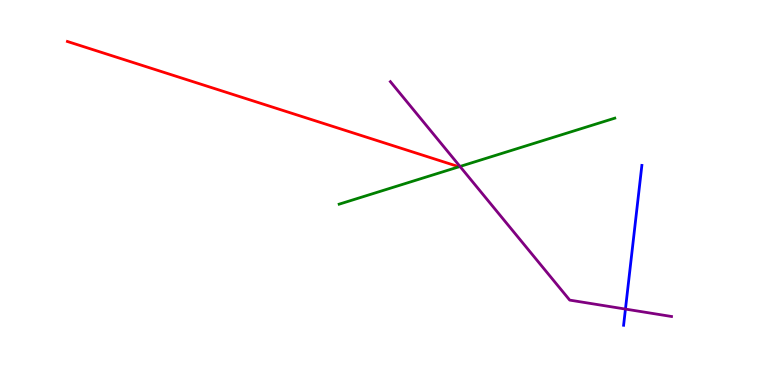[{'lines': ['blue', 'red'], 'intersections': []}, {'lines': ['green', 'red'], 'intersections': []}, {'lines': ['purple', 'red'], 'intersections': []}, {'lines': ['blue', 'green'], 'intersections': []}, {'lines': ['blue', 'purple'], 'intersections': [{'x': 8.07, 'y': 1.97}]}, {'lines': ['green', 'purple'], 'intersections': [{'x': 5.94, 'y': 5.68}]}]